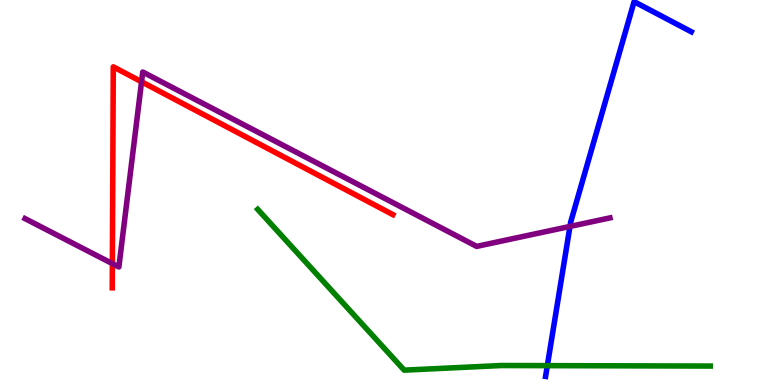[{'lines': ['blue', 'red'], 'intersections': []}, {'lines': ['green', 'red'], 'intersections': []}, {'lines': ['purple', 'red'], 'intersections': [{'x': 1.45, 'y': 3.15}, {'x': 1.83, 'y': 7.88}]}, {'lines': ['blue', 'green'], 'intersections': [{'x': 7.06, 'y': 0.503}]}, {'lines': ['blue', 'purple'], 'intersections': [{'x': 7.35, 'y': 4.12}]}, {'lines': ['green', 'purple'], 'intersections': []}]